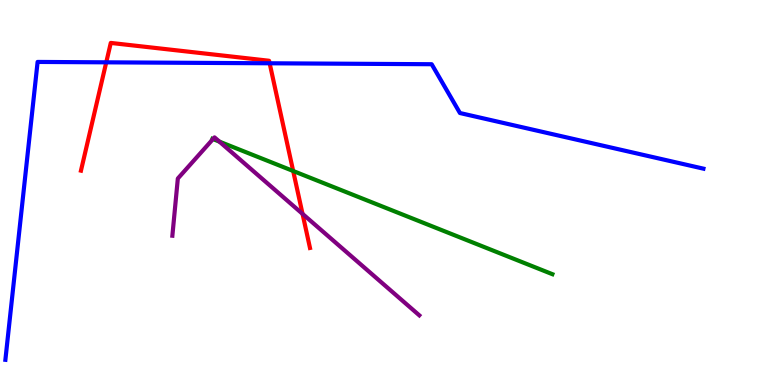[{'lines': ['blue', 'red'], 'intersections': [{'x': 1.37, 'y': 8.38}, {'x': 3.48, 'y': 8.36}]}, {'lines': ['green', 'red'], 'intersections': [{'x': 3.78, 'y': 5.56}]}, {'lines': ['purple', 'red'], 'intersections': [{'x': 3.9, 'y': 4.45}]}, {'lines': ['blue', 'green'], 'intersections': []}, {'lines': ['blue', 'purple'], 'intersections': []}, {'lines': ['green', 'purple'], 'intersections': [{'x': 2.75, 'y': 6.39}, {'x': 2.83, 'y': 6.32}]}]